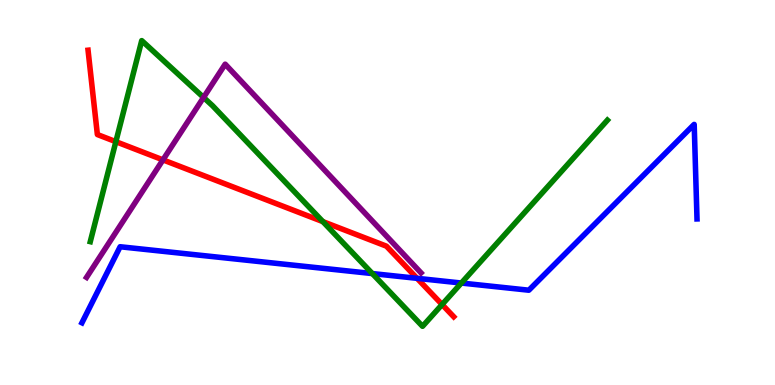[{'lines': ['blue', 'red'], 'intersections': [{'x': 5.38, 'y': 2.77}]}, {'lines': ['green', 'red'], 'intersections': [{'x': 1.49, 'y': 6.32}, {'x': 4.17, 'y': 4.24}, {'x': 5.7, 'y': 2.09}]}, {'lines': ['purple', 'red'], 'intersections': [{'x': 2.1, 'y': 5.85}]}, {'lines': ['blue', 'green'], 'intersections': [{'x': 4.8, 'y': 2.89}, {'x': 5.95, 'y': 2.65}]}, {'lines': ['blue', 'purple'], 'intersections': []}, {'lines': ['green', 'purple'], 'intersections': [{'x': 2.63, 'y': 7.47}]}]